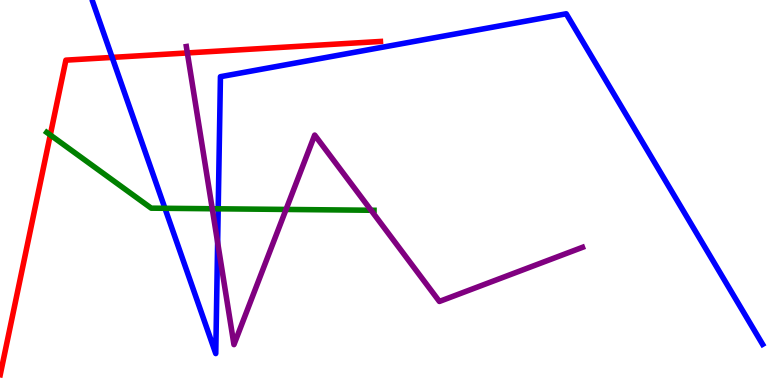[{'lines': ['blue', 'red'], 'intersections': [{'x': 1.45, 'y': 8.51}]}, {'lines': ['green', 'red'], 'intersections': [{'x': 0.649, 'y': 6.49}]}, {'lines': ['purple', 'red'], 'intersections': [{'x': 2.42, 'y': 8.63}]}, {'lines': ['blue', 'green'], 'intersections': [{'x': 2.13, 'y': 4.59}, {'x': 2.82, 'y': 4.58}]}, {'lines': ['blue', 'purple'], 'intersections': [{'x': 2.81, 'y': 3.7}]}, {'lines': ['green', 'purple'], 'intersections': [{'x': 2.74, 'y': 4.58}, {'x': 3.69, 'y': 4.56}, {'x': 4.79, 'y': 4.54}]}]